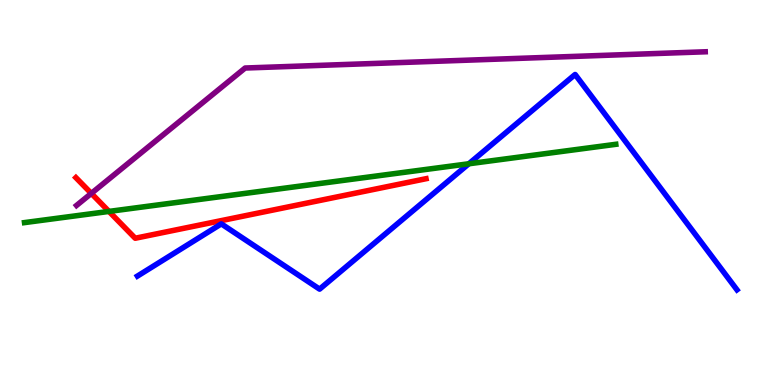[{'lines': ['blue', 'red'], 'intersections': []}, {'lines': ['green', 'red'], 'intersections': [{'x': 1.41, 'y': 4.51}]}, {'lines': ['purple', 'red'], 'intersections': [{'x': 1.18, 'y': 4.98}]}, {'lines': ['blue', 'green'], 'intersections': [{'x': 6.05, 'y': 5.75}]}, {'lines': ['blue', 'purple'], 'intersections': []}, {'lines': ['green', 'purple'], 'intersections': []}]